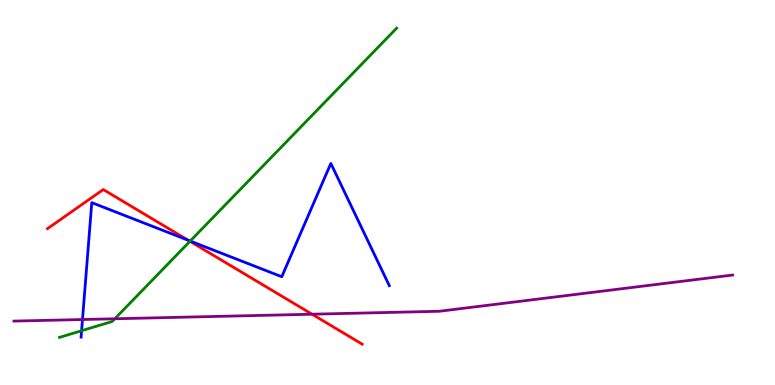[{'lines': ['blue', 'red'], 'intersections': [{'x': 2.43, 'y': 3.76}]}, {'lines': ['green', 'red'], 'intersections': [{'x': 2.45, 'y': 3.73}]}, {'lines': ['purple', 'red'], 'intersections': [{'x': 4.03, 'y': 1.84}]}, {'lines': ['blue', 'green'], 'intersections': [{'x': 1.05, 'y': 1.41}, {'x': 2.45, 'y': 3.74}]}, {'lines': ['blue', 'purple'], 'intersections': [{'x': 1.06, 'y': 1.7}]}, {'lines': ['green', 'purple'], 'intersections': [{'x': 1.48, 'y': 1.72}]}]